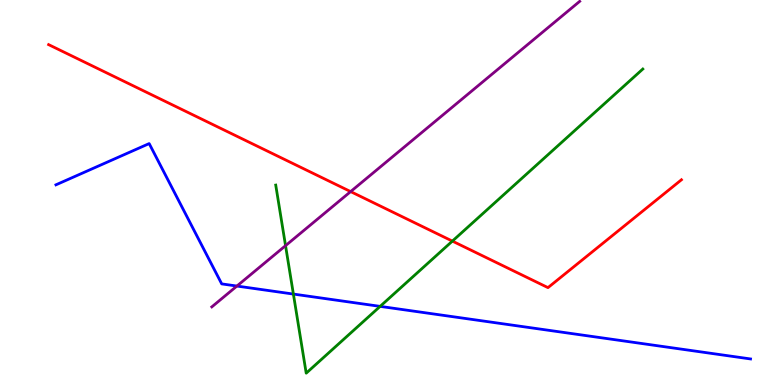[{'lines': ['blue', 'red'], 'intersections': []}, {'lines': ['green', 'red'], 'intersections': [{'x': 5.84, 'y': 3.74}]}, {'lines': ['purple', 'red'], 'intersections': [{'x': 4.52, 'y': 5.02}]}, {'lines': ['blue', 'green'], 'intersections': [{'x': 3.79, 'y': 2.36}, {'x': 4.9, 'y': 2.04}]}, {'lines': ['blue', 'purple'], 'intersections': [{'x': 3.06, 'y': 2.57}]}, {'lines': ['green', 'purple'], 'intersections': [{'x': 3.68, 'y': 3.62}]}]